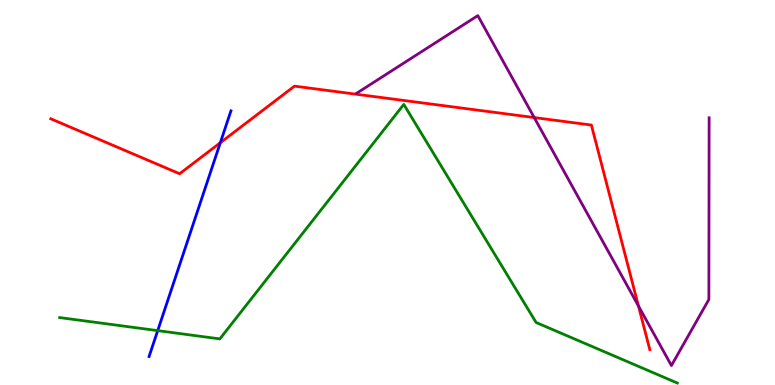[{'lines': ['blue', 'red'], 'intersections': [{'x': 2.84, 'y': 6.29}]}, {'lines': ['green', 'red'], 'intersections': []}, {'lines': ['purple', 'red'], 'intersections': [{'x': 6.89, 'y': 6.95}, {'x': 8.24, 'y': 2.05}]}, {'lines': ['blue', 'green'], 'intersections': [{'x': 2.03, 'y': 1.41}]}, {'lines': ['blue', 'purple'], 'intersections': []}, {'lines': ['green', 'purple'], 'intersections': []}]